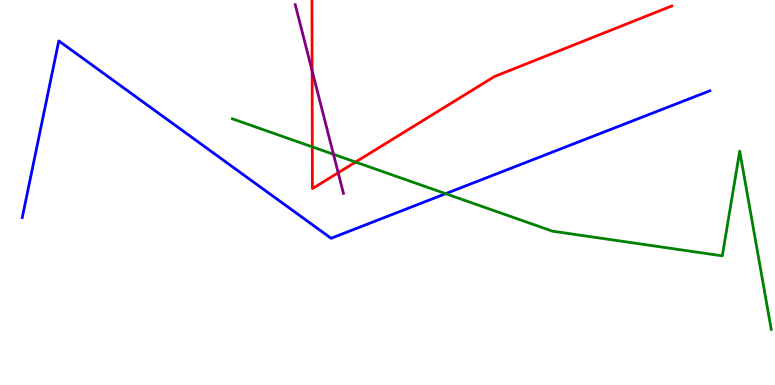[{'lines': ['blue', 'red'], 'intersections': []}, {'lines': ['green', 'red'], 'intersections': [{'x': 4.03, 'y': 6.18}, {'x': 4.59, 'y': 5.79}]}, {'lines': ['purple', 'red'], 'intersections': [{'x': 4.03, 'y': 8.16}, {'x': 4.36, 'y': 5.51}]}, {'lines': ['blue', 'green'], 'intersections': [{'x': 5.75, 'y': 4.97}]}, {'lines': ['blue', 'purple'], 'intersections': []}, {'lines': ['green', 'purple'], 'intersections': [{'x': 4.3, 'y': 5.99}]}]